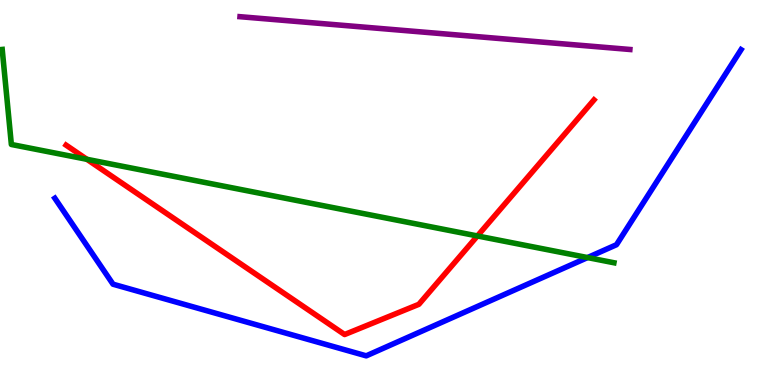[{'lines': ['blue', 'red'], 'intersections': []}, {'lines': ['green', 'red'], 'intersections': [{'x': 1.12, 'y': 5.86}, {'x': 6.16, 'y': 3.87}]}, {'lines': ['purple', 'red'], 'intersections': []}, {'lines': ['blue', 'green'], 'intersections': [{'x': 7.58, 'y': 3.31}]}, {'lines': ['blue', 'purple'], 'intersections': []}, {'lines': ['green', 'purple'], 'intersections': []}]